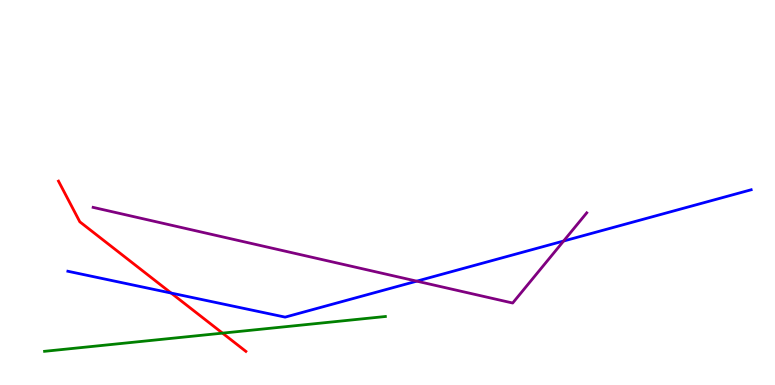[{'lines': ['blue', 'red'], 'intersections': [{'x': 2.21, 'y': 2.39}]}, {'lines': ['green', 'red'], 'intersections': [{'x': 2.87, 'y': 1.35}]}, {'lines': ['purple', 'red'], 'intersections': []}, {'lines': ['blue', 'green'], 'intersections': []}, {'lines': ['blue', 'purple'], 'intersections': [{'x': 5.38, 'y': 2.7}, {'x': 7.27, 'y': 3.74}]}, {'lines': ['green', 'purple'], 'intersections': []}]